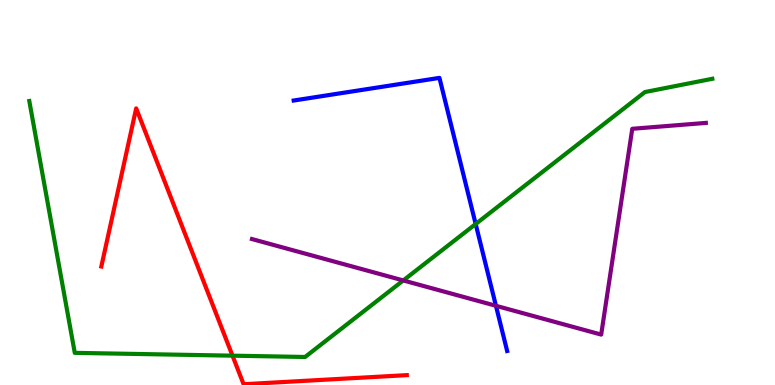[{'lines': ['blue', 'red'], 'intersections': []}, {'lines': ['green', 'red'], 'intersections': [{'x': 3.0, 'y': 0.762}]}, {'lines': ['purple', 'red'], 'intersections': []}, {'lines': ['blue', 'green'], 'intersections': [{'x': 6.14, 'y': 4.18}]}, {'lines': ['blue', 'purple'], 'intersections': [{'x': 6.4, 'y': 2.06}]}, {'lines': ['green', 'purple'], 'intersections': [{'x': 5.2, 'y': 2.72}]}]